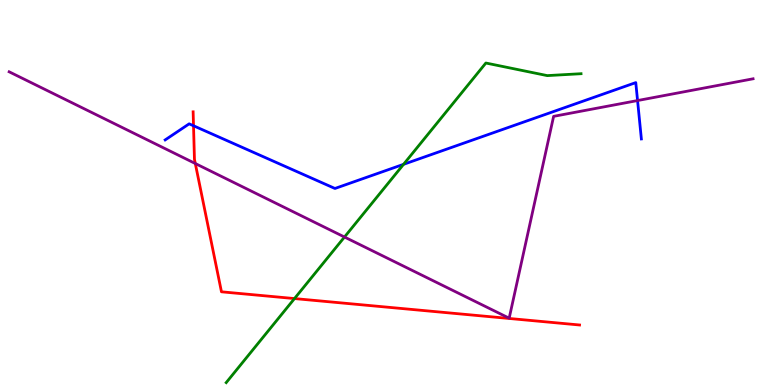[{'lines': ['blue', 'red'], 'intersections': [{'x': 2.5, 'y': 6.73}]}, {'lines': ['green', 'red'], 'intersections': [{'x': 3.8, 'y': 2.24}]}, {'lines': ['purple', 'red'], 'intersections': [{'x': 2.52, 'y': 5.75}]}, {'lines': ['blue', 'green'], 'intersections': [{'x': 5.21, 'y': 5.73}]}, {'lines': ['blue', 'purple'], 'intersections': [{'x': 8.23, 'y': 7.39}]}, {'lines': ['green', 'purple'], 'intersections': [{'x': 4.44, 'y': 3.84}]}]